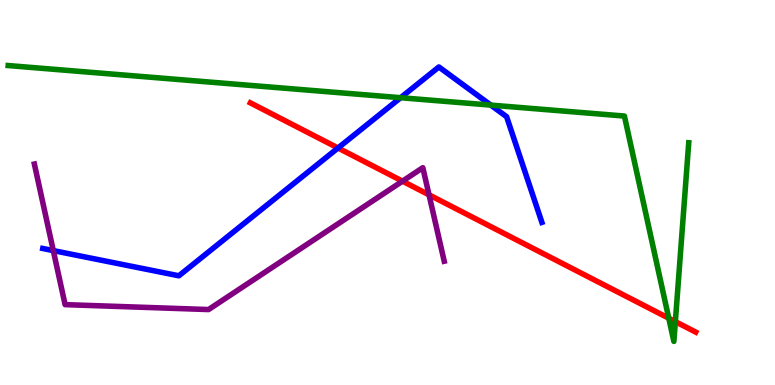[{'lines': ['blue', 'red'], 'intersections': [{'x': 4.36, 'y': 6.16}]}, {'lines': ['green', 'red'], 'intersections': [{'x': 8.63, 'y': 1.73}, {'x': 8.71, 'y': 1.65}]}, {'lines': ['purple', 'red'], 'intersections': [{'x': 5.19, 'y': 5.29}, {'x': 5.54, 'y': 4.94}]}, {'lines': ['blue', 'green'], 'intersections': [{'x': 5.17, 'y': 7.46}, {'x': 6.33, 'y': 7.27}]}, {'lines': ['blue', 'purple'], 'intersections': [{'x': 0.688, 'y': 3.49}]}, {'lines': ['green', 'purple'], 'intersections': []}]